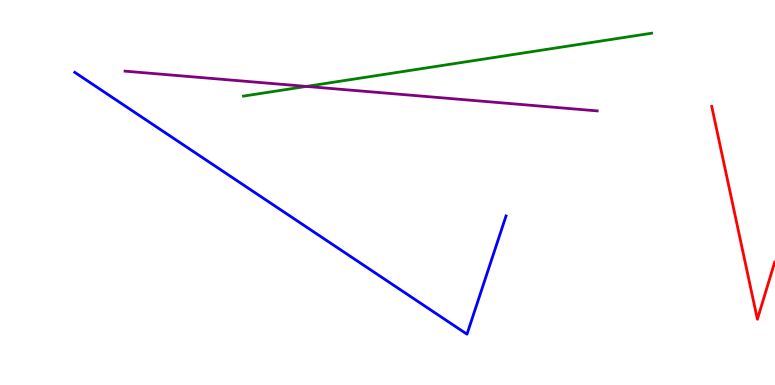[{'lines': ['blue', 'red'], 'intersections': []}, {'lines': ['green', 'red'], 'intersections': []}, {'lines': ['purple', 'red'], 'intersections': []}, {'lines': ['blue', 'green'], 'intersections': []}, {'lines': ['blue', 'purple'], 'intersections': []}, {'lines': ['green', 'purple'], 'intersections': [{'x': 3.95, 'y': 7.76}]}]